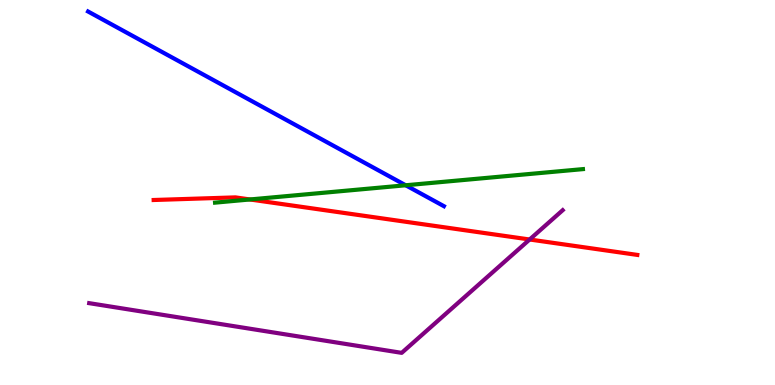[{'lines': ['blue', 'red'], 'intersections': []}, {'lines': ['green', 'red'], 'intersections': [{'x': 3.22, 'y': 4.82}]}, {'lines': ['purple', 'red'], 'intersections': [{'x': 6.83, 'y': 3.78}]}, {'lines': ['blue', 'green'], 'intersections': [{'x': 5.23, 'y': 5.19}]}, {'lines': ['blue', 'purple'], 'intersections': []}, {'lines': ['green', 'purple'], 'intersections': []}]